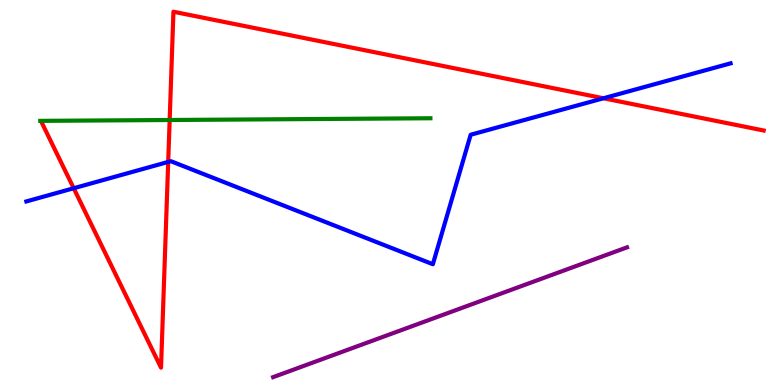[{'lines': ['blue', 'red'], 'intersections': [{'x': 0.951, 'y': 5.11}, {'x': 2.17, 'y': 5.79}, {'x': 7.79, 'y': 7.45}]}, {'lines': ['green', 'red'], 'intersections': [{'x': 2.19, 'y': 6.88}]}, {'lines': ['purple', 'red'], 'intersections': []}, {'lines': ['blue', 'green'], 'intersections': []}, {'lines': ['blue', 'purple'], 'intersections': []}, {'lines': ['green', 'purple'], 'intersections': []}]